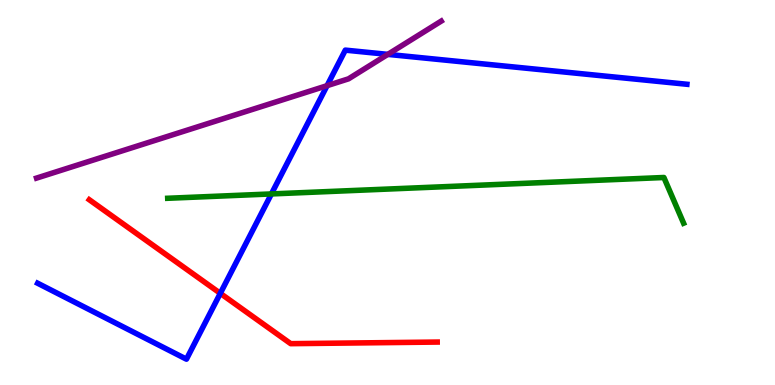[{'lines': ['blue', 'red'], 'intersections': [{'x': 2.84, 'y': 2.38}]}, {'lines': ['green', 'red'], 'intersections': []}, {'lines': ['purple', 'red'], 'intersections': []}, {'lines': ['blue', 'green'], 'intersections': [{'x': 3.5, 'y': 4.96}]}, {'lines': ['blue', 'purple'], 'intersections': [{'x': 4.22, 'y': 7.77}, {'x': 5.0, 'y': 8.59}]}, {'lines': ['green', 'purple'], 'intersections': []}]